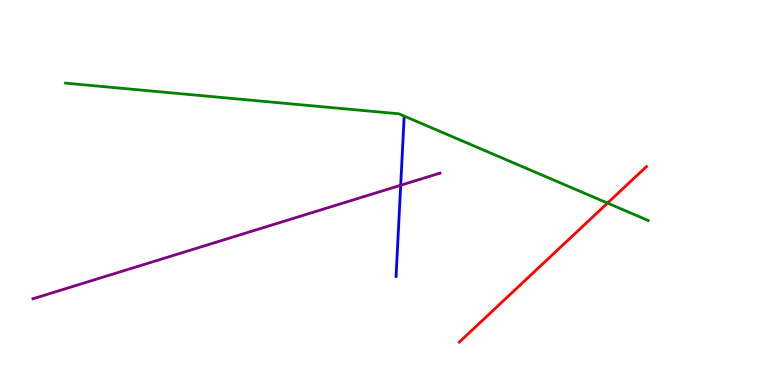[{'lines': ['blue', 'red'], 'intersections': []}, {'lines': ['green', 'red'], 'intersections': [{'x': 7.84, 'y': 4.73}]}, {'lines': ['purple', 'red'], 'intersections': []}, {'lines': ['blue', 'green'], 'intersections': []}, {'lines': ['blue', 'purple'], 'intersections': [{'x': 5.17, 'y': 5.19}]}, {'lines': ['green', 'purple'], 'intersections': []}]